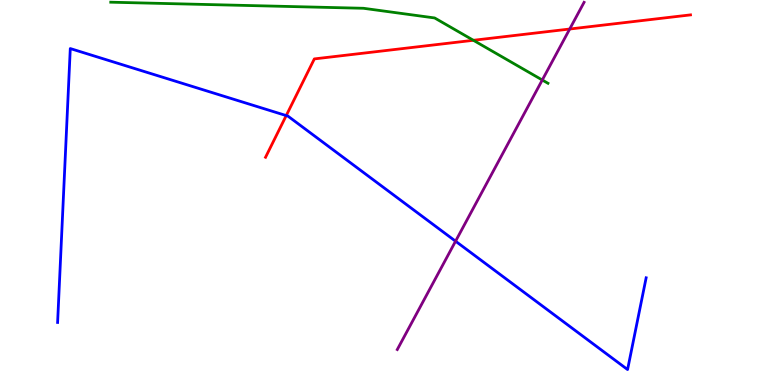[{'lines': ['blue', 'red'], 'intersections': [{'x': 3.69, 'y': 7.0}]}, {'lines': ['green', 'red'], 'intersections': [{'x': 6.11, 'y': 8.95}]}, {'lines': ['purple', 'red'], 'intersections': [{'x': 7.35, 'y': 9.25}]}, {'lines': ['blue', 'green'], 'intersections': []}, {'lines': ['blue', 'purple'], 'intersections': [{'x': 5.88, 'y': 3.73}]}, {'lines': ['green', 'purple'], 'intersections': [{'x': 7.0, 'y': 7.92}]}]